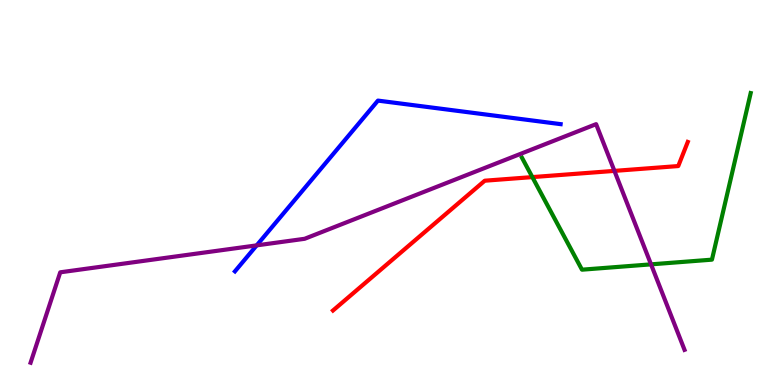[{'lines': ['blue', 'red'], 'intersections': []}, {'lines': ['green', 'red'], 'intersections': [{'x': 6.87, 'y': 5.4}]}, {'lines': ['purple', 'red'], 'intersections': [{'x': 7.93, 'y': 5.56}]}, {'lines': ['blue', 'green'], 'intersections': []}, {'lines': ['blue', 'purple'], 'intersections': [{'x': 3.31, 'y': 3.63}]}, {'lines': ['green', 'purple'], 'intersections': [{'x': 8.4, 'y': 3.13}]}]